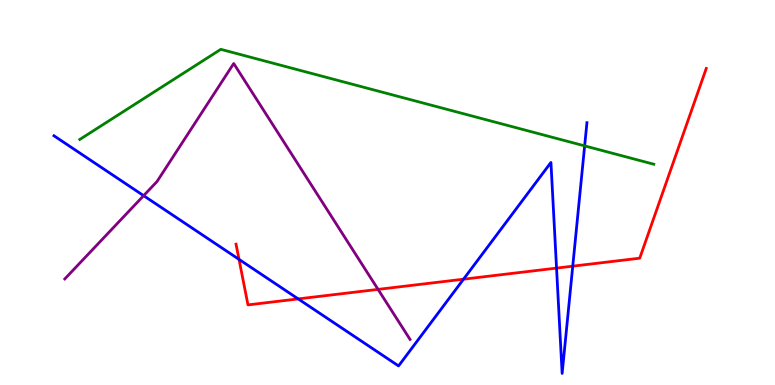[{'lines': ['blue', 'red'], 'intersections': [{'x': 3.08, 'y': 3.26}, {'x': 3.85, 'y': 2.24}, {'x': 5.98, 'y': 2.75}, {'x': 7.18, 'y': 3.04}, {'x': 7.39, 'y': 3.09}]}, {'lines': ['green', 'red'], 'intersections': []}, {'lines': ['purple', 'red'], 'intersections': [{'x': 4.88, 'y': 2.48}]}, {'lines': ['blue', 'green'], 'intersections': [{'x': 7.54, 'y': 6.21}]}, {'lines': ['blue', 'purple'], 'intersections': [{'x': 1.85, 'y': 4.92}]}, {'lines': ['green', 'purple'], 'intersections': []}]